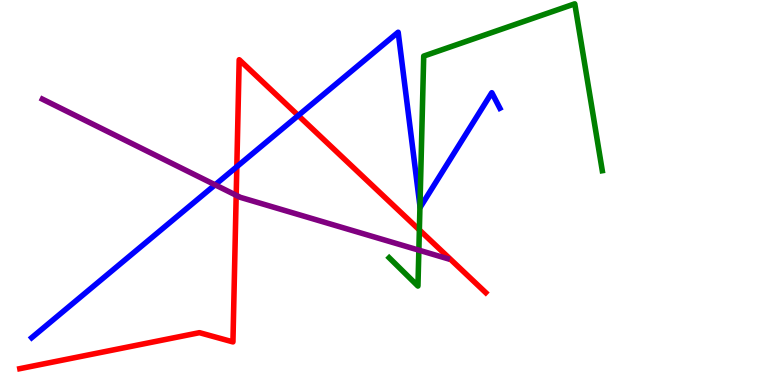[{'lines': ['blue', 'red'], 'intersections': [{'x': 3.06, 'y': 5.67}, {'x': 3.85, 'y': 7.0}]}, {'lines': ['green', 'red'], 'intersections': [{'x': 5.41, 'y': 4.03}]}, {'lines': ['purple', 'red'], 'intersections': [{'x': 3.05, 'y': 4.93}]}, {'lines': ['blue', 'green'], 'intersections': [{'x': 5.42, 'y': 4.64}]}, {'lines': ['blue', 'purple'], 'intersections': [{'x': 2.78, 'y': 5.2}]}, {'lines': ['green', 'purple'], 'intersections': [{'x': 5.4, 'y': 3.5}]}]